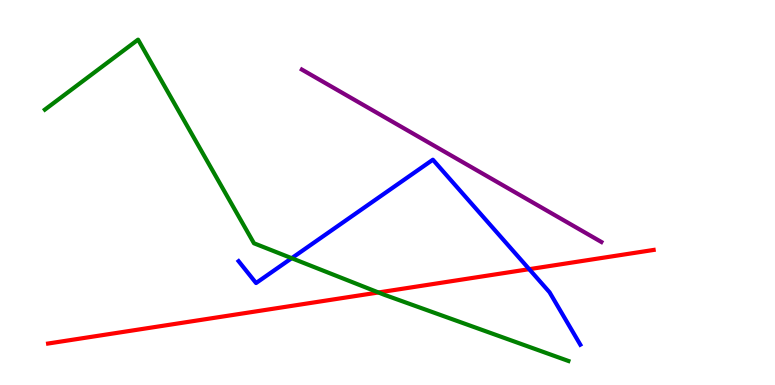[{'lines': ['blue', 'red'], 'intersections': [{'x': 6.83, 'y': 3.01}]}, {'lines': ['green', 'red'], 'intersections': [{'x': 4.88, 'y': 2.4}]}, {'lines': ['purple', 'red'], 'intersections': []}, {'lines': ['blue', 'green'], 'intersections': [{'x': 3.76, 'y': 3.29}]}, {'lines': ['blue', 'purple'], 'intersections': []}, {'lines': ['green', 'purple'], 'intersections': []}]